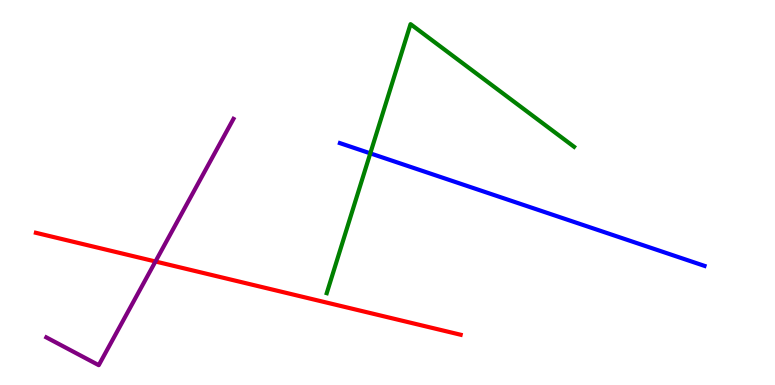[{'lines': ['blue', 'red'], 'intersections': []}, {'lines': ['green', 'red'], 'intersections': []}, {'lines': ['purple', 'red'], 'intersections': [{'x': 2.01, 'y': 3.21}]}, {'lines': ['blue', 'green'], 'intersections': [{'x': 4.78, 'y': 6.02}]}, {'lines': ['blue', 'purple'], 'intersections': []}, {'lines': ['green', 'purple'], 'intersections': []}]